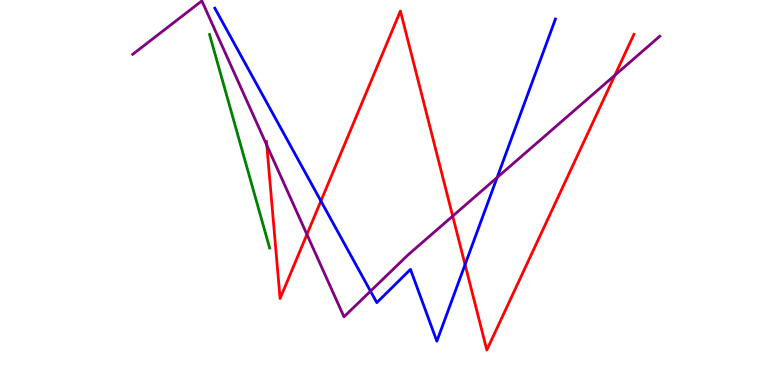[{'lines': ['blue', 'red'], 'intersections': [{'x': 4.14, 'y': 4.78}, {'x': 6.0, 'y': 3.13}]}, {'lines': ['green', 'red'], 'intersections': []}, {'lines': ['purple', 'red'], 'intersections': [{'x': 3.44, 'y': 6.23}, {'x': 3.96, 'y': 3.91}, {'x': 5.84, 'y': 4.39}, {'x': 7.93, 'y': 8.05}]}, {'lines': ['blue', 'green'], 'intersections': []}, {'lines': ['blue', 'purple'], 'intersections': [{'x': 4.78, 'y': 2.44}, {'x': 6.41, 'y': 5.39}]}, {'lines': ['green', 'purple'], 'intersections': []}]